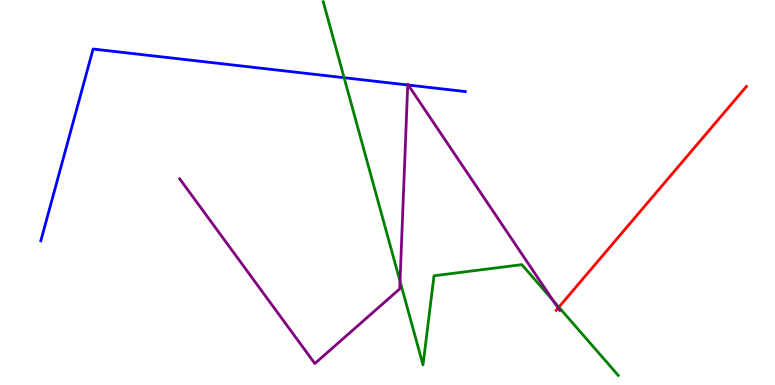[{'lines': ['blue', 'red'], 'intersections': []}, {'lines': ['green', 'red'], 'intersections': [{'x': 7.21, 'y': 2.02}]}, {'lines': ['purple', 'red'], 'intersections': [{'x': 7.2, 'y': 2.0}]}, {'lines': ['blue', 'green'], 'intersections': [{'x': 4.44, 'y': 7.98}]}, {'lines': ['blue', 'purple'], 'intersections': [{'x': 5.26, 'y': 7.79}, {'x': 5.27, 'y': 7.79}]}, {'lines': ['green', 'purple'], 'intersections': [{'x': 5.16, 'y': 2.69}, {'x': 7.14, 'y': 2.19}]}]